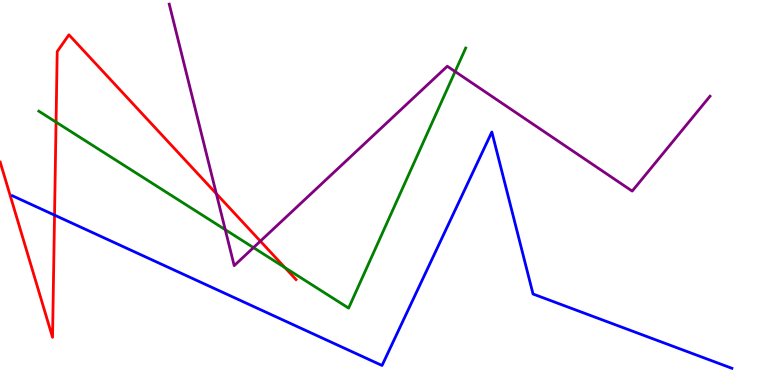[{'lines': ['blue', 'red'], 'intersections': [{'x': 0.704, 'y': 4.41}]}, {'lines': ['green', 'red'], 'intersections': [{'x': 0.723, 'y': 6.83}, {'x': 3.68, 'y': 3.05}]}, {'lines': ['purple', 'red'], 'intersections': [{'x': 2.79, 'y': 4.97}, {'x': 3.36, 'y': 3.74}]}, {'lines': ['blue', 'green'], 'intersections': []}, {'lines': ['blue', 'purple'], 'intersections': []}, {'lines': ['green', 'purple'], 'intersections': [{'x': 2.91, 'y': 4.03}, {'x': 3.27, 'y': 3.57}, {'x': 5.87, 'y': 8.14}]}]